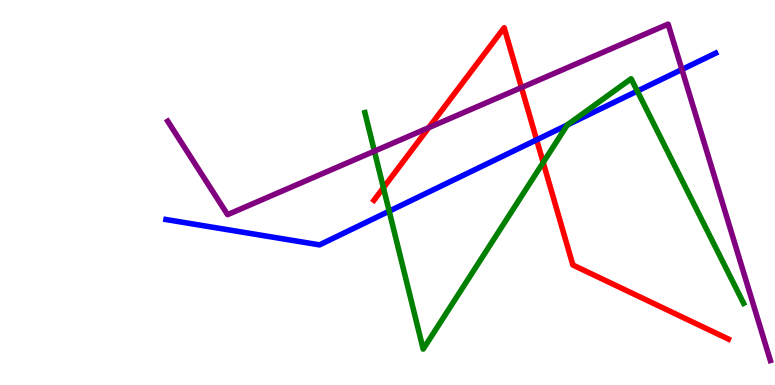[{'lines': ['blue', 'red'], 'intersections': [{'x': 6.92, 'y': 6.37}]}, {'lines': ['green', 'red'], 'intersections': [{'x': 4.95, 'y': 5.12}, {'x': 7.01, 'y': 5.78}]}, {'lines': ['purple', 'red'], 'intersections': [{'x': 5.53, 'y': 6.68}, {'x': 6.73, 'y': 7.73}]}, {'lines': ['blue', 'green'], 'intersections': [{'x': 5.02, 'y': 4.52}, {'x': 7.32, 'y': 6.75}, {'x': 8.22, 'y': 7.63}]}, {'lines': ['blue', 'purple'], 'intersections': [{'x': 8.8, 'y': 8.19}]}, {'lines': ['green', 'purple'], 'intersections': [{'x': 4.83, 'y': 6.07}]}]